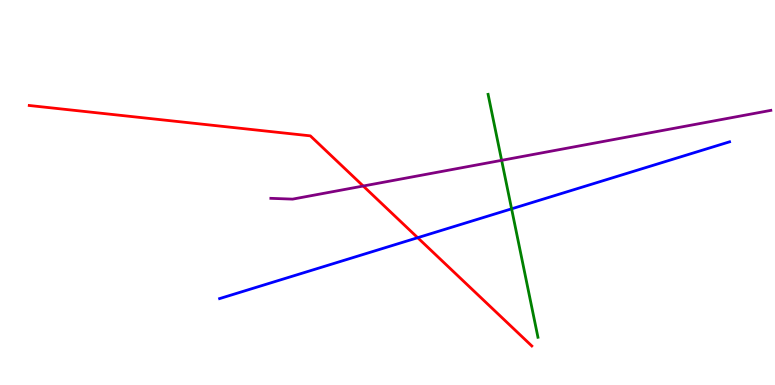[{'lines': ['blue', 'red'], 'intersections': [{'x': 5.39, 'y': 3.83}]}, {'lines': ['green', 'red'], 'intersections': []}, {'lines': ['purple', 'red'], 'intersections': [{'x': 4.69, 'y': 5.17}]}, {'lines': ['blue', 'green'], 'intersections': [{'x': 6.6, 'y': 4.58}]}, {'lines': ['blue', 'purple'], 'intersections': []}, {'lines': ['green', 'purple'], 'intersections': [{'x': 6.47, 'y': 5.84}]}]